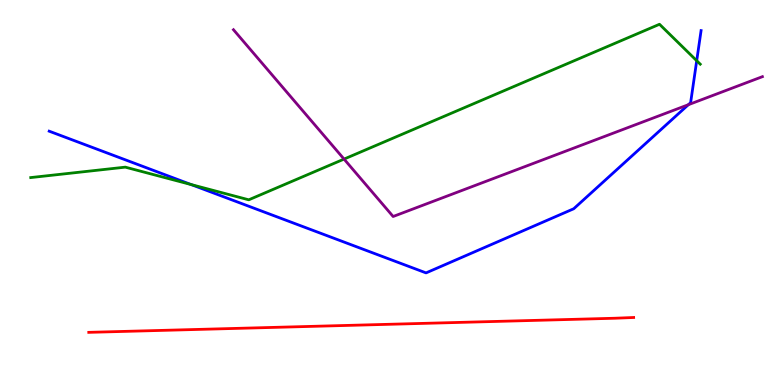[{'lines': ['blue', 'red'], 'intersections': []}, {'lines': ['green', 'red'], 'intersections': []}, {'lines': ['purple', 'red'], 'intersections': []}, {'lines': ['blue', 'green'], 'intersections': [{'x': 2.47, 'y': 5.21}, {'x': 8.99, 'y': 8.42}]}, {'lines': ['blue', 'purple'], 'intersections': [{'x': 8.88, 'y': 7.28}]}, {'lines': ['green', 'purple'], 'intersections': [{'x': 4.44, 'y': 5.87}]}]